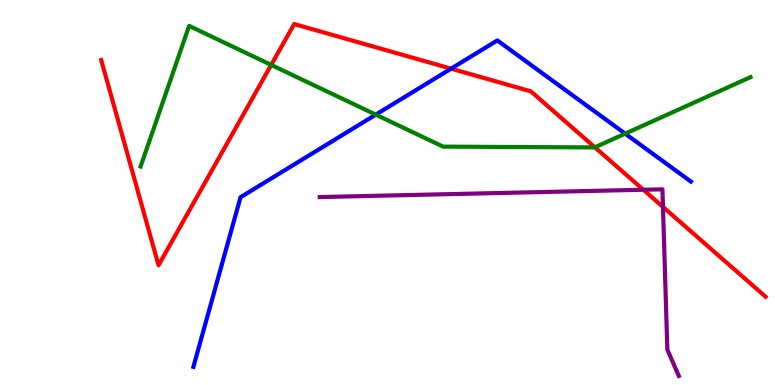[{'lines': ['blue', 'red'], 'intersections': [{'x': 5.82, 'y': 8.22}]}, {'lines': ['green', 'red'], 'intersections': [{'x': 3.5, 'y': 8.31}, {'x': 7.68, 'y': 6.17}]}, {'lines': ['purple', 'red'], 'intersections': [{'x': 8.3, 'y': 5.07}, {'x': 8.55, 'y': 4.63}]}, {'lines': ['blue', 'green'], 'intersections': [{'x': 4.85, 'y': 7.02}, {'x': 8.07, 'y': 6.53}]}, {'lines': ['blue', 'purple'], 'intersections': []}, {'lines': ['green', 'purple'], 'intersections': []}]